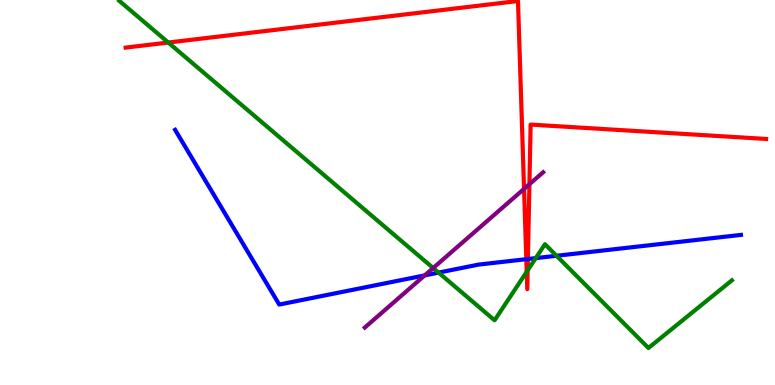[{'lines': ['blue', 'red'], 'intersections': [{'x': 6.79, 'y': 3.27}, {'x': 6.81, 'y': 3.27}]}, {'lines': ['green', 'red'], 'intersections': [{'x': 2.17, 'y': 8.9}, {'x': 6.8, 'y': 2.94}, {'x': 6.81, 'y': 2.98}]}, {'lines': ['purple', 'red'], 'intersections': [{'x': 6.76, 'y': 5.09}, {'x': 6.83, 'y': 5.22}]}, {'lines': ['blue', 'green'], 'intersections': [{'x': 5.66, 'y': 2.92}, {'x': 6.91, 'y': 3.3}, {'x': 7.18, 'y': 3.36}]}, {'lines': ['blue', 'purple'], 'intersections': [{'x': 5.48, 'y': 2.85}]}, {'lines': ['green', 'purple'], 'intersections': [{'x': 5.59, 'y': 3.04}]}]